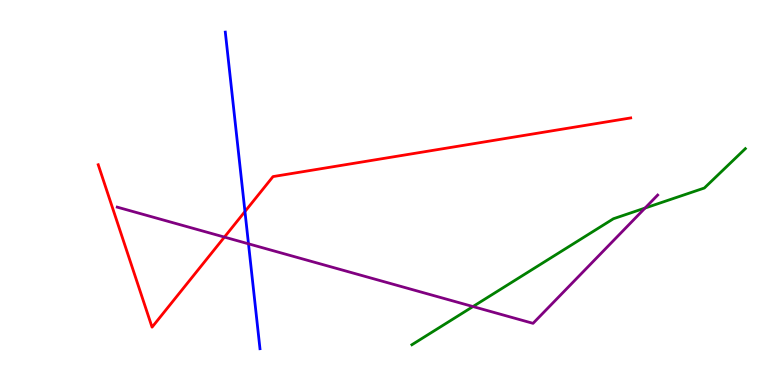[{'lines': ['blue', 'red'], 'intersections': [{'x': 3.16, 'y': 4.51}]}, {'lines': ['green', 'red'], 'intersections': []}, {'lines': ['purple', 'red'], 'intersections': [{'x': 2.9, 'y': 3.84}]}, {'lines': ['blue', 'green'], 'intersections': []}, {'lines': ['blue', 'purple'], 'intersections': [{'x': 3.21, 'y': 3.67}]}, {'lines': ['green', 'purple'], 'intersections': [{'x': 6.1, 'y': 2.04}, {'x': 8.32, 'y': 4.6}]}]